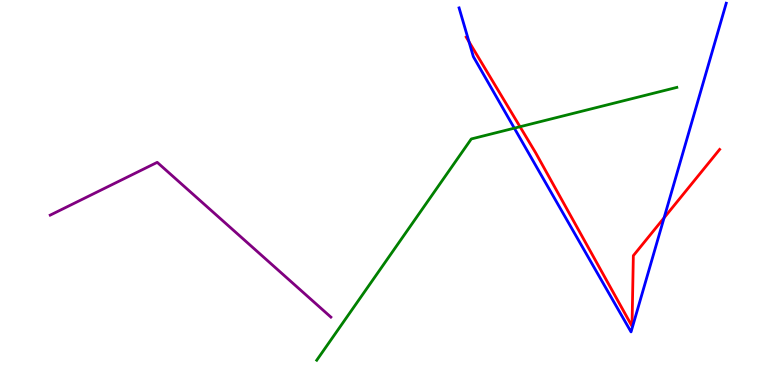[{'lines': ['blue', 'red'], 'intersections': [{'x': 6.05, 'y': 8.92}, {'x': 8.57, 'y': 4.34}]}, {'lines': ['green', 'red'], 'intersections': [{'x': 6.71, 'y': 6.71}]}, {'lines': ['purple', 'red'], 'intersections': []}, {'lines': ['blue', 'green'], 'intersections': [{'x': 6.64, 'y': 6.67}]}, {'lines': ['blue', 'purple'], 'intersections': []}, {'lines': ['green', 'purple'], 'intersections': []}]